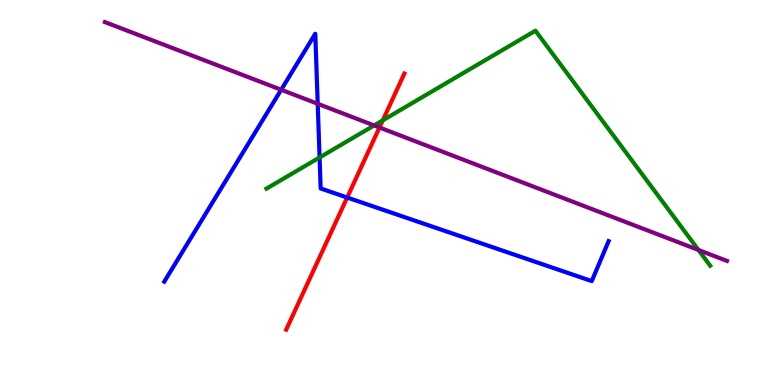[{'lines': ['blue', 'red'], 'intersections': [{'x': 4.48, 'y': 4.87}]}, {'lines': ['green', 'red'], 'intersections': [{'x': 4.94, 'y': 6.87}]}, {'lines': ['purple', 'red'], 'intersections': [{'x': 4.9, 'y': 6.69}]}, {'lines': ['blue', 'green'], 'intersections': [{'x': 4.12, 'y': 5.91}]}, {'lines': ['blue', 'purple'], 'intersections': [{'x': 3.63, 'y': 7.67}, {'x': 4.1, 'y': 7.3}]}, {'lines': ['green', 'purple'], 'intersections': [{'x': 4.83, 'y': 6.74}, {'x': 9.01, 'y': 3.51}]}]